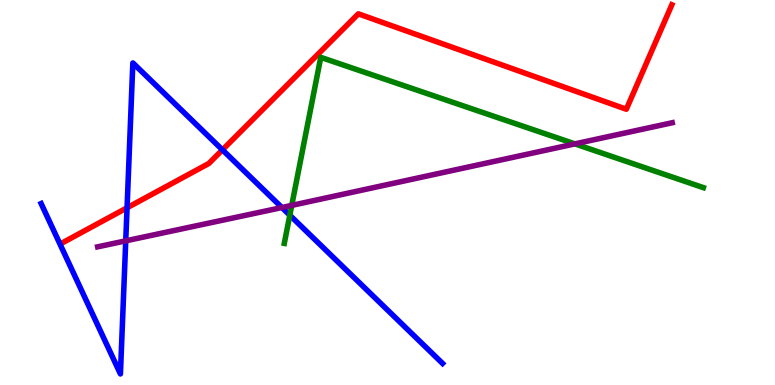[{'lines': ['blue', 'red'], 'intersections': [{'x': 1.64, 'y': 4.6}, {'x': 2.87, 'y': 6.11}]}, {'lines': ['green', 'red'], 'intersections': []}, {'lines': ['purple', 'red'], 'intersections': []}, {'lines': ['blue', 'green'], 'intersections': [{'x': 3.74, 'y': 4.41}]}, {'lines': ['blue', 'purple'], 'intersections': [{'x': 1.62, 'y': 3.74}, {'x': 3.64, 'y': 4.61}]}, {'lines': ['green', 'purple'], 'intersections': [{'x': 3.76, 'y': 4.67}, {'x': 7.42, 'y': 6.26}]}]